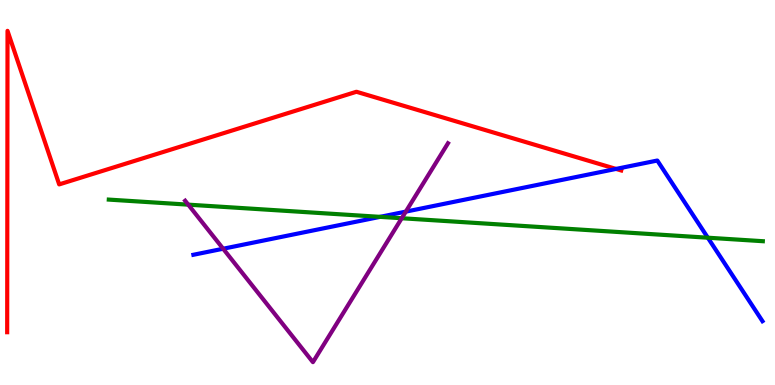[{'lines': ['blue', 'red'], 'intersections': [{'x': 7.95, 'y': 5.61}]}, {'lines': ['green', 'red'], 'intersections': []}, {'lines': ['purple', 'red'], 'intersections': []}, {'lines': ['blue', 'green'], 'intersections': [{'x': 4.9, 'y': 4.37}, {'x': 9.13, 'y': 3.83}]}, {'lines': ['blue', 'purple'], 'intersections': [{'x': 2.88, 'y': 3.54}, {'x': 5.24, 'y': 4.5}]}, {'lines': ['green', 'purple'], 'intersections': [{'x': 2.43, 'y': 4.68}, {'x': 5.18, 'y': 4.33}]}]